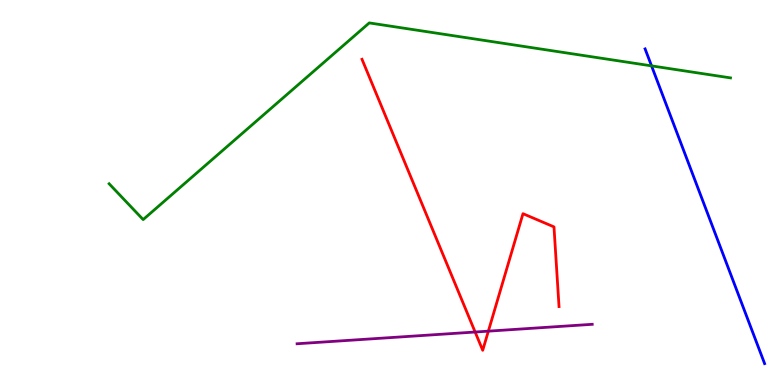[{'lines': ['blue', 'red'], 'intersections': []}, {'lines': ['green', 'red'], 'intersections': []}, {'lines': ['purple', 'red'], 'intersections': [{'x': 6.13, 'y': 1.38}, {'x': 6.3, 'y': 1.4}]}, {'lines': ['blue', 'green'], 'intersections': [{'x': 8.41, 'y': 8.29}]}, {'lines': ['blue', 'purple'], 'intersections': []}, {'lines': ['green', 'purple'], 'intersections': []}]